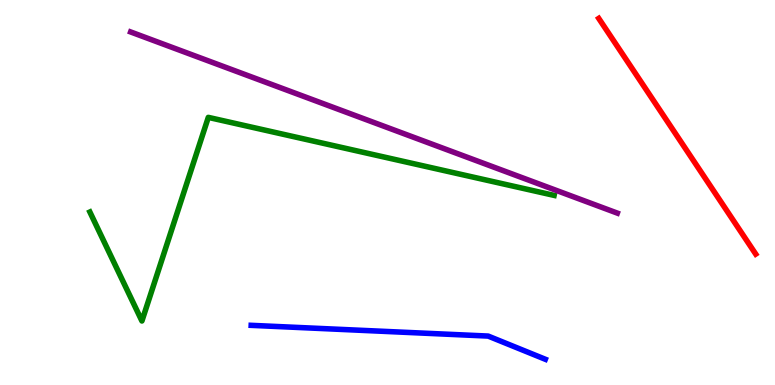[{'lines': ['blue', 'red'], 'intersections': []}, {'lines': ['green', 'red'], 'intersections': []}, {'lines': ['purple', 'red'], 'intersections': []}, {'lines': ['blue', 'green'], 'intersections': []}, {'lines': ['blue', 'purple'], 'intersections': []}, {'lines': ['green', 'purple'], 'intersections': []}]